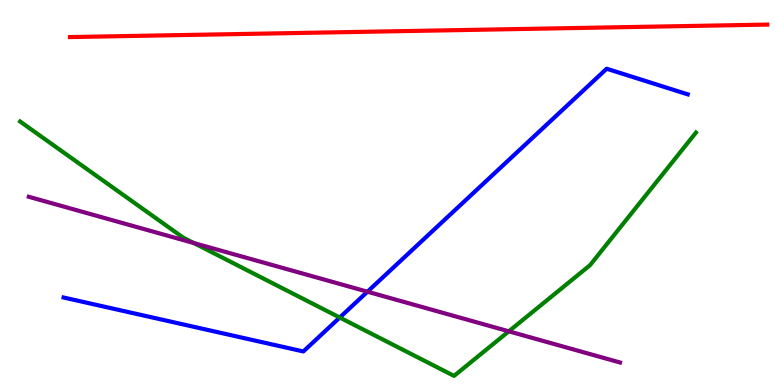[{'lines': ['blue', 'red'], 'intersections': []}, {'lines': ['green', 'red'], 'intersections': []}, {'lines': ['purple', 'red'], 'intersections': []}, {'lines': ['blue', 'green'], 'intersections': [{'x': 4.38, 'y': 1.75}]}, {'lines': ['blue', 'purple'], 'intersections': [{'x': 4.74, 'y': 2.42}]}, {'lines': ['green', 'purple'], 'intersections': [{'x': 2.5, 'y': 3.69}, {'x': 6.57, 'y': 1.39}]}]